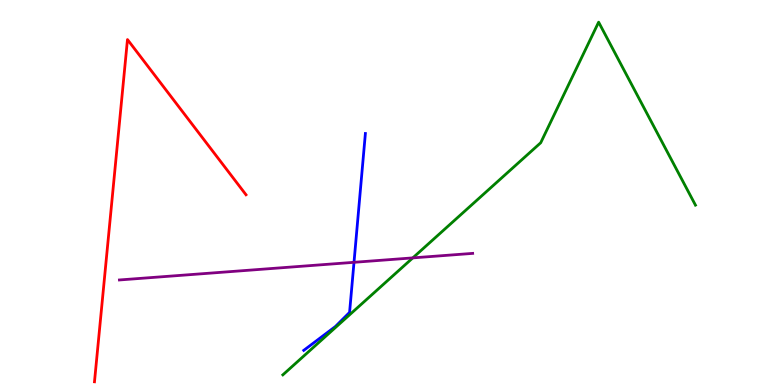[{'lines': ['blue', 'red'], 'intersections': []}, {'lines': ['green', 'red'], 'intersections': []}, {'lines': ['purple', 'red'], 'intersections': []}, {'lines': ['blue', 'green'], 'intersections': []}, {'lines': ['blue', 'purple'], 'intersections': [{'x': 4.57, 'y': 3.19}]}, {'lines': ['green', 'purple'], 'intersections': [{'x': 5.33, 'y': 3.3}]}]